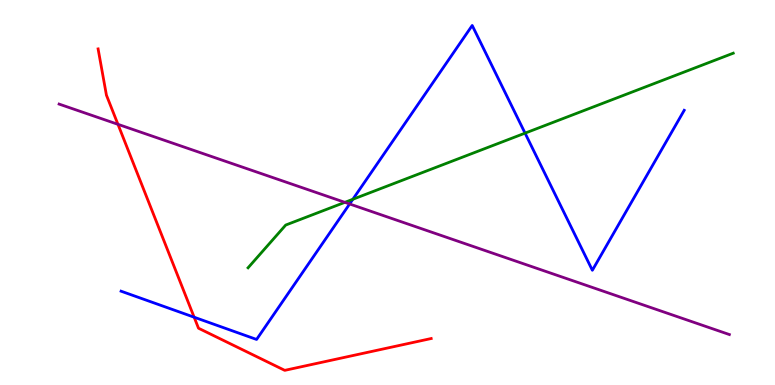[{'lines': ['blue', 'red'], 'intersections': [{'x': 2.51, 'y': 1.76}]}, {'lines': ['green', 'red'], 'intersections': []}, {'lines': ['purple', 'red'], 'intersections': [{'x': 1.52, 'y': 6.77}]}, {'lines': ['blue', 'green'], 'intersections': [{'x': 4.55, 'y': 4.82}, {'x': 6.77, 'y': 6.54}]}, {'lines': ['blue', 'purple'], 'intersections': [{'x': 4.51, 'y': 4.7}]}, {'lines': ['green', 'purple'], 'intersections': [{'x': 4.45, 'y': 4.74}]}]